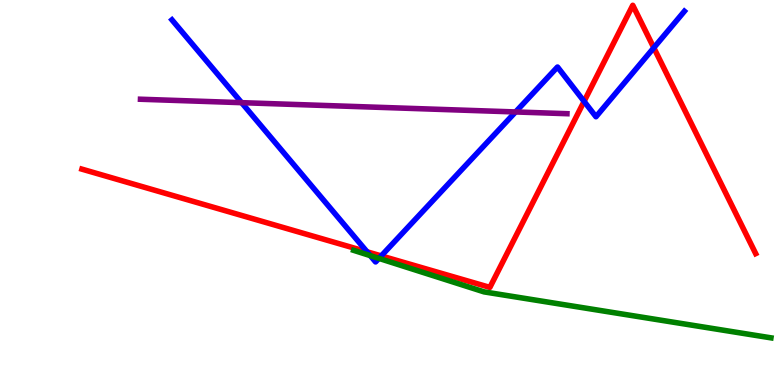[{'lines': ['blue', 'red'], 'intersections': [{'x': 4.74, 'y': 3.46}, {'x': 4.92, 'y': 3.35}, {'x': 7.54, 'y': 7.37}, {'x': 8.44, 'y': 8.76}]}, {'lines': ['green', 'red'], 'intersections': []}, {'lines': ['purple', 'red'], 'intersections': []}, {'lines': ['blue', 'green'], 'intersections': [{'x': 4.78, 'y': 3.36}, {'x': 4.89, 'y': 3.29}]}, {'lines': ['blue', 'purple'], 'intersections': [{'x': 3.12, 'y': 7.33}, {'x': 6.65, 'y': 7.09}]}, {'lines': ['green', 'purple'], 'intersections': []}]